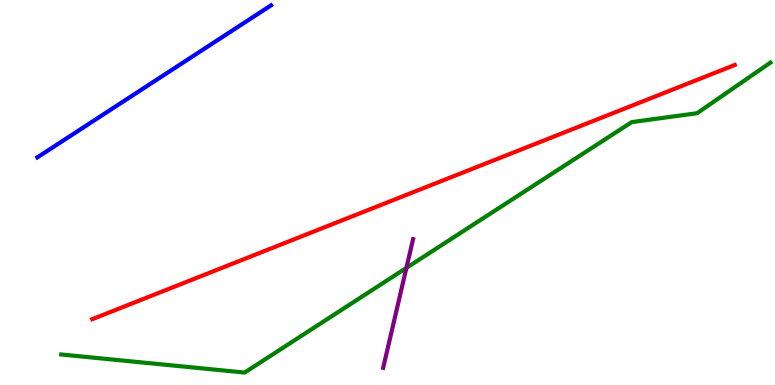[{'lines': ['blue', 'red'], 'intersections': []}, {'lines': ['green', 'red'], 'intersections': []}, {'lines': ['purple', 'red'], 'intersections': []}, {'lines': ['blue', 'green'], 'intersections': []}, {'lines': ['blue', 'purple'], 'intersections': []}, {'lines': ['green', 'purple'], 'intersections': [{'x': 5.24, 'y': 3.04}]}]